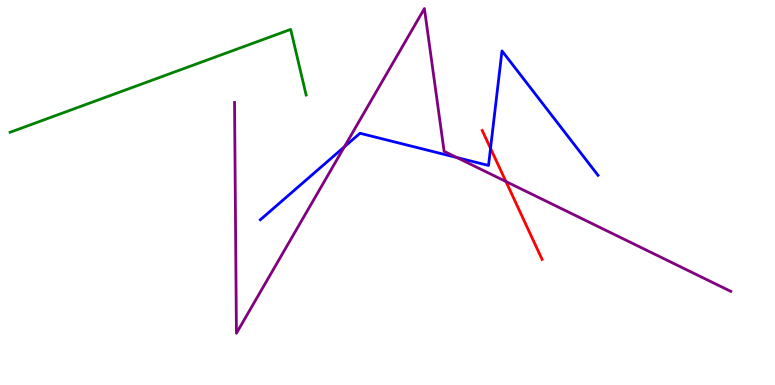[{'lines': ['blue', 'red'], 'intersections': [{'x': 6.33, 'y': 6.15}]}, {'lines': ['green', 'red'], 'intersections': []}, {'lines': ['purple', 'red'], 'intersections': [{'x': 6.53, 'y': 5.29}]}, {'lines': ['blue', 'green'], 'intersections': []}, {'lines': ['blue', 'purple'], 'intersections': [{'x': 4.44, 'y': 6.19}, {'x': 5.89, 'y': 5.91}]}, {'lines': ['green', 'purple'], 'intersections': []}]